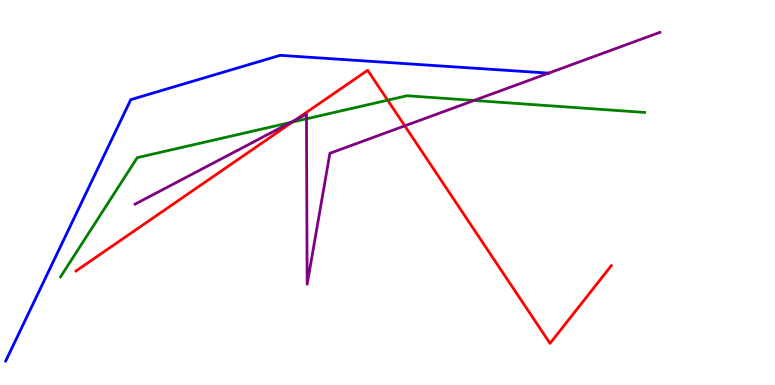[{'lines': ['blue', 'red'], 'intersections': []}, {'lines': ['green', 'red'], 'intersections': [{'x': 3.77, 'y': 6.83}, {'x': 5.0, 'y': 7.4}]}, {'lines': ['purple', 'red'], 'intersections': [{'x': 3.81, 'y': 6.89}, {'x': 5.22, 'y': 6.73}]}, {'lines': ['blue', 'green'], 'intersections': []}, {'lines': ['blue', 'purple'], 'intersections': []}, {'lines': ['green', 'purple'], 'intersections': [{'x': 3.75, 'y': 6.82}, {'x': 3.95, 'y': 6.91}, {'x': 6.12, 'y': 7.39}]}]